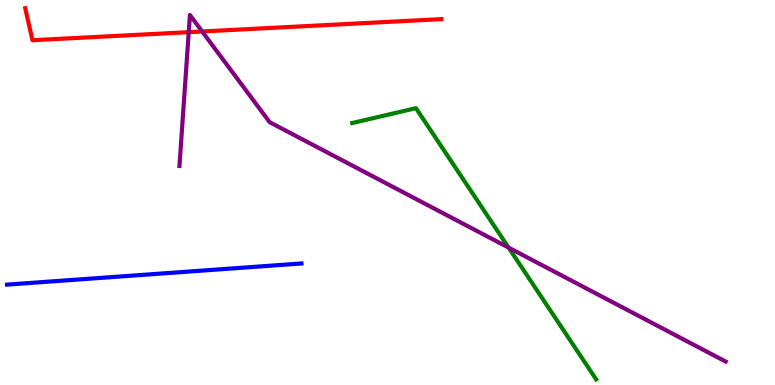[{'lines': ['blue', 'red'], 'intersections': []}, {'lines': ['green', 'red'], 'intersections': []}, {'lines': ['purple', 'red'], 'intersections': [{'x': 2.44, 'y': 9.16}, {'x': 2.61, 'y': 9.18}]}, {'lines': ['blue', 'green'], 'intersections': []}, {'lines': ['blue', 'purple'], 'intersections': []}, {'lines': ['green', 'purple'], 'intersections': [{'x': 6.56, 'y': 3.57}]}]